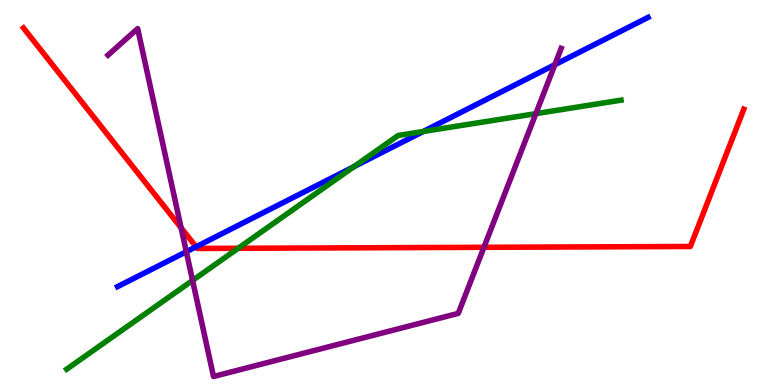[{'lines': ['blue', 'red'], 'intersections': [{'x': 2.53, 'y': 3.59}]}, {'lines': ['green', 'red'], 'intersections': [{'x': 3.07, 'y': 3.55}]}, {'lines': ['purple', 'red'], 'intersections': [{'x': 2.34, 'y': 4.08}, {'x': 6.24, 'y': 3.58}]}, {'lines': ['blue', 'green'], 'intersections': [{'x': 4.57, 'y': 5.67}, {'x': 5.46, 'y': 6.58}]}, {'lines': ['blue', 'purple'], 'intersections': [{'x': 2.4, 'y': 3.46}, {'x': 7.16, 'y': 8.32}]}, {'lines': ['green', 'purple'], 'intersections': [{'x': 2.48, 'y': 2.72}, {'x': 6.91, 'y': 7.05}]}]